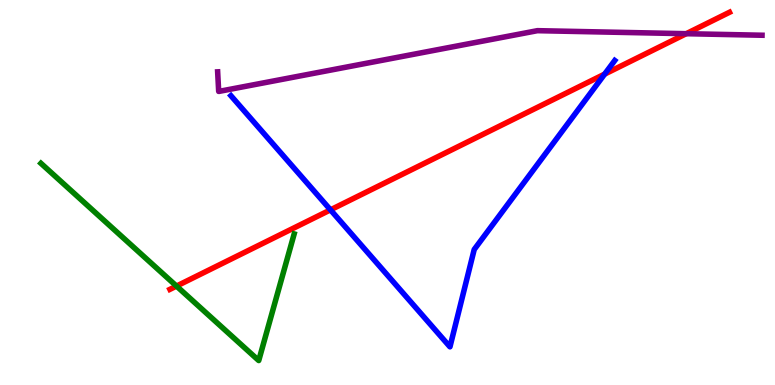[{'lines': ['blue', 'red'], 'intersections': [{'x': 4.26, 'y': 4.55}, {'x': 7.8, 'y': 8.08}]}, {'lines': ['green', 'red'], 'intersections': [{'x': 2.28, 'y': 2.57}]}, {'lines': ['purple', 'red'], 'intersections': [{'x': 8.85, 'y': 9.12}]}, {'lines': ['blue', 'green'], 'intersections': []}, {'lines': ['blue', 'purple'], 'intersections': []}, {'lines': ['green', 'purple'], 'intersections': []}]